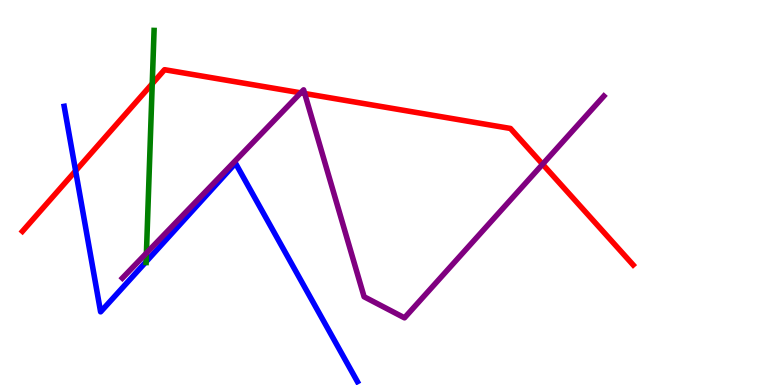[{'lines': ['blue', 'red'], 'intersections': [{'x': 0.976, 'y': 5.56}]}, {'lines': ['green', 'red'], 'intersections': [{'x': 1.96, 'y': 7.83}]}, {'lines': ['purple', 'red'], 'intersections': [{'x': 3.88, 'y': 7.59}, {'x': 3.93, 'y': 7.57}, {'x': 7.0, 'y': 5.73}]}, {'lines': ['blue', 'green'], 'intersections': [{'x': 1.89, 'y': 3.2}]}, {'lines': ['blue', 'purple'], 'intersections': []}, {'lines': ['green', 'purple'], 'intersections': [{'x': 1.89, 'y': 3.43}]}]